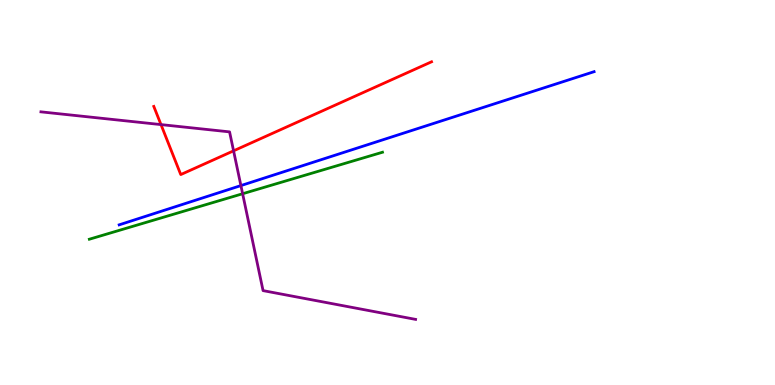[{'lines': ['blue', 'red'], 'intersections': []}, {'lines': ['green', 'red'], 'intersections': []}, {'lines': ['purple', 'red'], 'intersections': [{'x': 2.08, 'y': 6.76}, {'x': 3.01, 'y': 6.08}]}, {'lines': ['blue', 'green'], 'intersections': []}, {'lines': ['blue', 'purple'], 'intersections': [{'x': 3.11, 'y': 5.18}]}, {'lines': ['green', 'purple'], 'intersections': [{'x': 3.13, 'y': 4.97}]}]